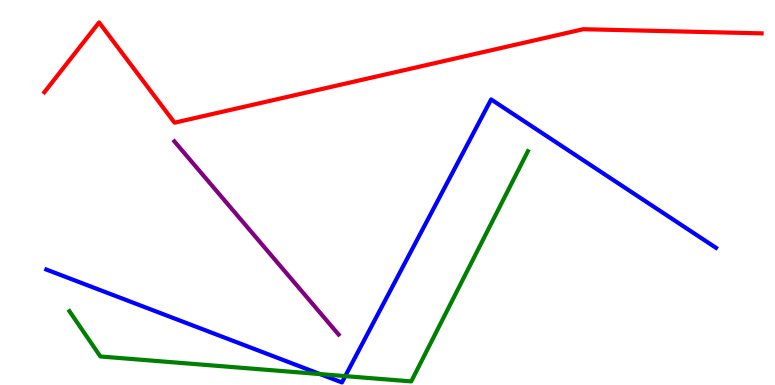[{'lines': ['blue', 'red'], 'intersections': []}, {'lines': ['green', 'red'], 'intersections': []}, {'lines': ['purple', 'red'], 'intersections': []}, {'lines': ['blue', 'green'], 'intersections': [{'x': 4.13, 'y': 0.283}, {'x': 4.45, 'y': 0.231}]}, {'lines': ['blue', 'purple'], 'intersections': []}, {'lines': ['green', 'purple'], 'intersections': []}]